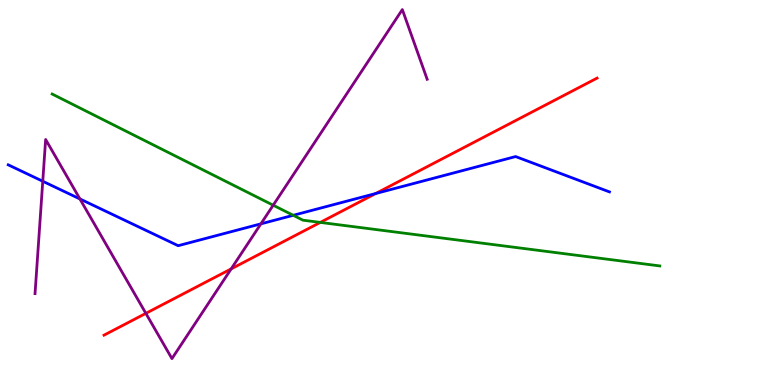[{'lines': ['blue', 'red'], 'intersections': [{'x': 4.85, 'y': 4.97}]}, {'lines': ['green', 'red'], 'intersections': [{'x': 4.13, 'y': 4.22}]}, {'lines': ['purple', 'red'], 'intersections': [{'x': 1.88, 'y': 1.86}, {'x': 2.98, 'y': 3.02}]}, {'lines': ['blue', 'green'], 'intersections': [{'x': 3.78, 'y': 4.41}]}, {'lines': ['blue', 'purple'], 'intersections': [{'x': 0.552, 'y': 5.29}, {'x': 1.03, 'y': 4.83}, {'x': 3.37, 'y': 4.19}]}, {'lines': ['green', 'purple'], 'intersections': [{'x': 3.53, 'y': 4.67}]}]